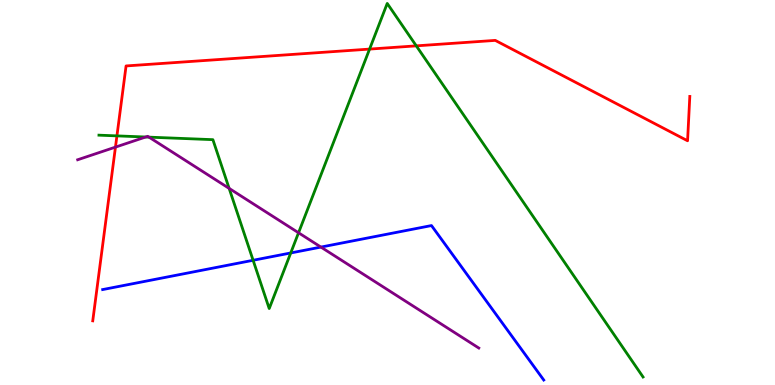[{'lines': ['blue', 'red'], 'intersections': []}, {'lines': ['green', 'red'], 'intersections': [{'x': 1.51, 'y': 6.47}, {'x': 4.77, 'y': 8.72}, {'x': 5.37, 'y': 8.81}]}, {'lines': ['purple', 'red'], 'intersections': [{'x': 1.49, 'y': 6.18}]}, {'lines': ['blue', 'green'], 'intersections': [{'x': 3.27, 'y': 3.24}, {'x': 3.75, 'y': 3.43}]}, {'lines': ['blue', 'purple'], 'intersections': [{'x': 4.14, 'y': 3.58}]}, {'lines': ['green', 'purple'], 'intersections': [{'x': 1.88, 'y': 6.44}, {'x': 1.92, 'y': 6.44}, {'x': 2.96, 'y': 5.11}, {'x': 3.85, 'y': 3.95}]}]